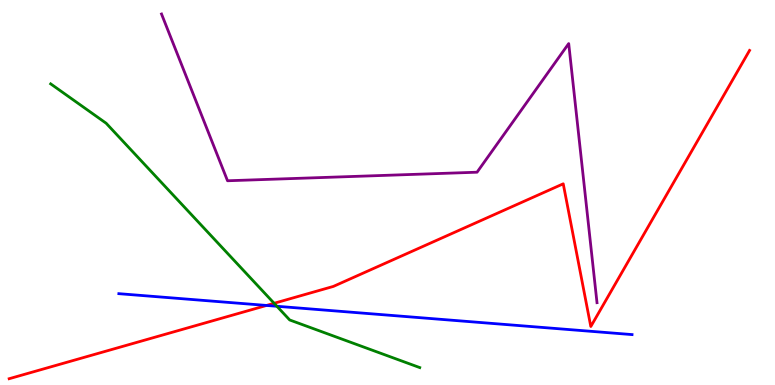[{'lines': ['blue', 'red'], 'intersections': [{'x': 3.44, 'y': 2.07}]}, {'lines': ['green', 'red'], 'intersections': [{'x': 3.54, 'y': 2.12}]}, {'lines': ['purple', 'red'], 'intersections': []}, {'lines': ['blue', 'green'], 'intersections': [{'x': 3.57, 'y': 2.04}]}, {'lines': ['blue', 'purple'], 'intersections': []}, {'lines': ['green', 'purple'], 'intersections': []}]